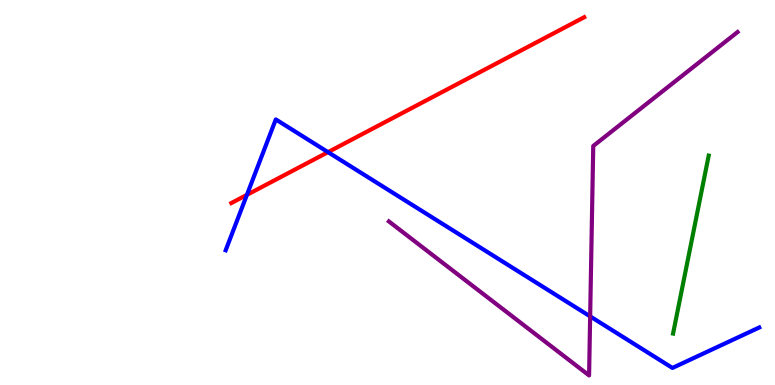[{'lines': ['blue', 'red'], 'intersections': [{'x': 3.19, 'y': 4.94}, {'x': 4.23, 'y': 6.05}]}, {'lines': ['green', 'red'], 'intersections': []}, {'lines': ['purple', 'red'], 'intersections': []}, {'lines': ['blue', 'green'], 'intersections': []}, {'lines': ['blue', 'purple'], 'intersections': [{'x': 7.61, 'y': 1.78}]}, {'lines': ['green', 'purple'], 'intersections': []}]